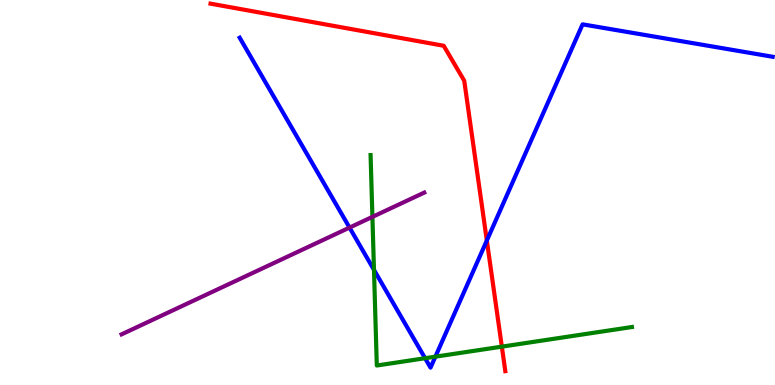[{'lines': ['blue', 'red'], 'intersections': [{'x': 6.28, 'y': 3.75}]}, {'lines': ['green', 'red'], 'intersections': [{'x': 6.48, 'y': 0.996}]}, {'lines': ['purple', 'red'], 'intersections': []}, {'lines': ['blue', 'green'], 'intersections': [{'x': 4.83, 'y': 2.99}, {'x': 5.49, 'y': 0.695}, {'x': 5.62, 'y': 0.736}]}, {'lines': ['blue', 'purple'], 'intersections': [{'x': 4.51, 'y': 4.09}]}, {'lines': ['green', 'purple'], 'intersections': [{'x': 4.81, 'y': 4.37}]}]